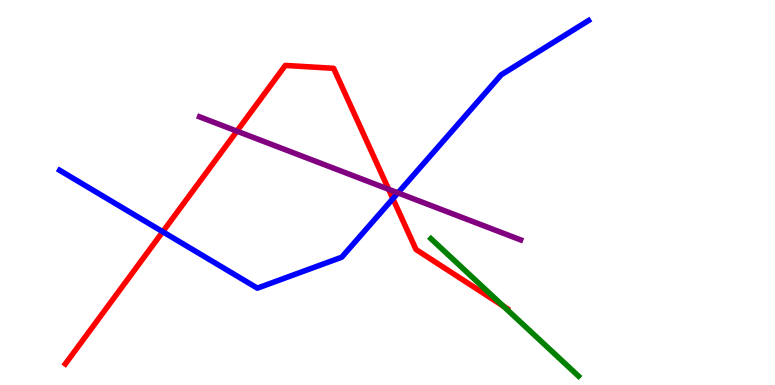[{'lines': ['blue', 'red'], 'intersections': [{'x': 2.1, 'y': 3.98}, {'x': 5.07, 'y': 4.84}]}, {'lines': ['green', 'red'], 'intersections': [{'x': 6.5, 'y': 2.05}]}, {'lines': ['purple', 'red'], 'intersections': [{'x': 3.06, 'y': 6.59}, {'x': 5.01, 'y': 5.08}]}, {'lines': ['blue', 'green'], 'intersections': []}, {'lines': ['blue', 'purple'], 'intersections': [{'x': 5.13, 'y': 4.99}]}, {'lines': ['green', 'purple'], 'intersections': []}]